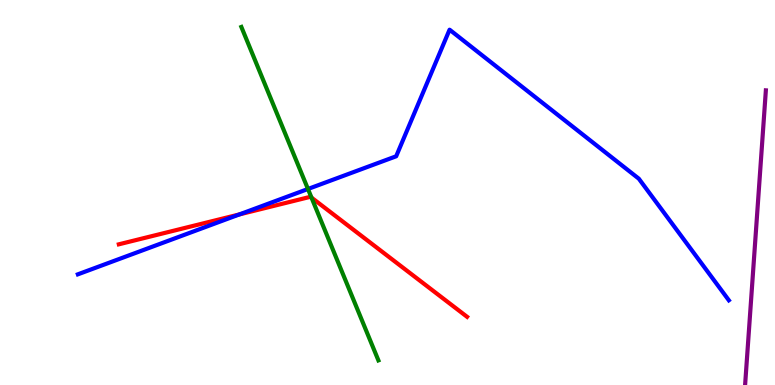[{'lines': ['blue', 'red'], 'intersections': [{'x': 3.09, 'y': 4.43}]}, {'lines': ['green', 'red'], 'intersections': [{'x': 4.02, 'y': 4.87}]}, {'lines': ['purple', 'red'], 'intersections': []}, {'lines': ['blue', 'green'], 'intersections': [{'x': 3.97, 'y': 5.09}]}, {'lines': ['blue', 'purple'], 'intersections': []}, {'lines': ['green', 'purple'], 'intersections': []}]